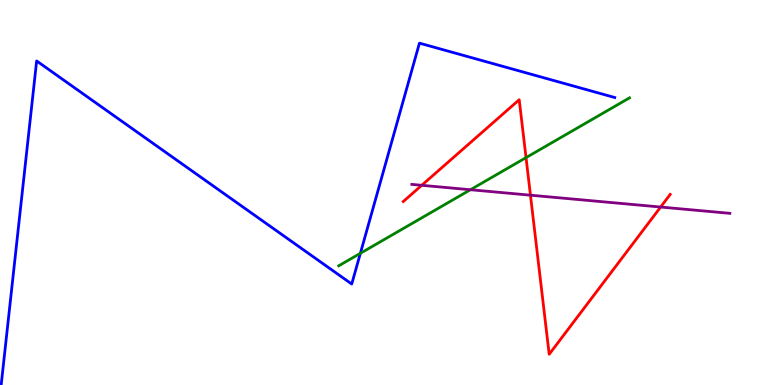[{'lines': ['blue', 'red'], 'intersections': []}, {'lines': ['green', 'red'], 'intersections': [{'x': 6.79, 'y': 5.91}]}, {'lines': ['purple', 'red'], 'intersections': [{'x': 5.44, 'y': 5.19}, {'x': 6.84, 'y': 4.93}, {'x': 8.52, 'y': 4.62}]}, {'lines': ['blue', 'green'], 'intersections': [{'x': 4.65, 'y': 3.42}]}, {'lines': ['blue', 'purple'], 'intersections': []}, {'lines': ['green', 'purple'], 'intersections': [{'x': 6.07, 'y': 5.07}]}]